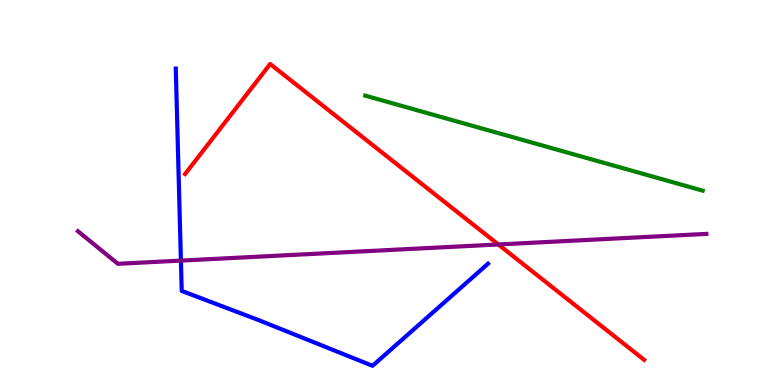[{'lines': ['blue', 'red'], 'intersections': []}, {'lines': ['green', 'red'], 'intersections': []}, {'lines': ['purple', 'red'], 'intersections': [{'x': 6.43, 'y': 3.65}]}, {'lines': ['blue', 'green'], 'intersections': []}, {'lines': ['blue', 'purple'], 'intersections': [{'x': 2.33, 'y': 3.23}]}, {'lines': ['green', 'purple'], 'intersections': []}]